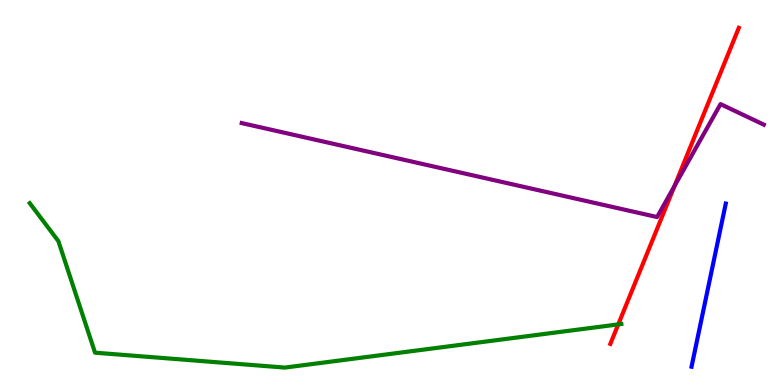[{'lines': ['blue', 'red'], 'intersections': []}, {'lines': ['green', 'red'], 'intersections': [{'x': 7.98, 'y': 1.57}]}, {'lines': ['purple', 'red'], 'intersections': [{'x': 8.7, 'y': 5.17}]}, {'lines': ['blue', 'green'], 'intersections': []}, {'lines': ['blue', 'purple'], 'intersections': []}, {'lines': ['green', 'purple'], 'intersections': []}]